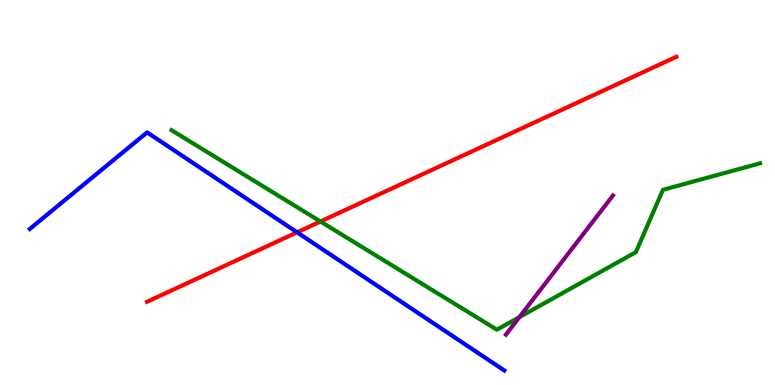[{'lines': ['blue', 'red'], 'intersections': [{'x': 3.83, 'y': 3.97}]}, {'lines': ['green', 'red'], 'intersections': [{'x': 4.14, 'y': 4.25}]}, {'lines': ['purple', 'red'], 'intersections': []}, {'lines': ['blue', 'green'], 'intersections': []}, {'lines': ['blue', 'purple'], 'intersections': []}, {'lines': ['green', 'purple'], 'intersections': [{'x': 6.7, 'y': 1.76}]}]